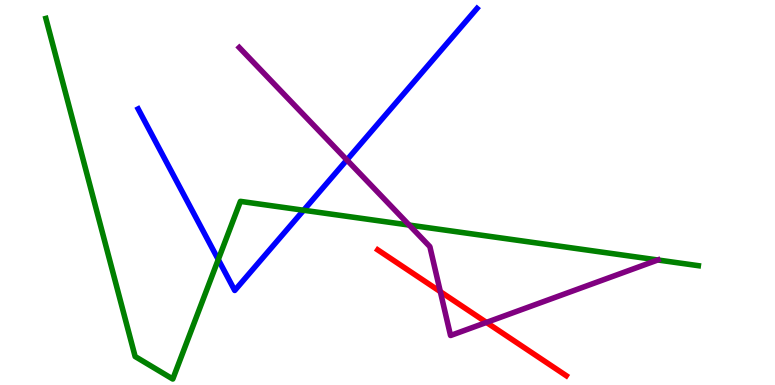[{'lines': ['blue', 'red'], 'intersections': []}, {'lines': ['green', 'red'], 'intersections': []}, {'lines': ['purple', 'red'], 'intersections': [{'x': 5.68, 'y': 2.42}, {'x': 6.28, 'y': 1.63}]}, {'lines': ['blue', 'green'], 'intersections': [{'x': 2.82, 'y': 3.26}, {'x': 3.92, 'y': 4.54}]}, {'lines': ['blue', 'purple'], 'intersections': [{'x': 4.48, 'y': 5.85}]}, {'lines': ['green', 'purple'], 'intersections': [{'x': 5.28, 'y': 4.15}, {'x': 8.49, 'y': 3.25}]}]